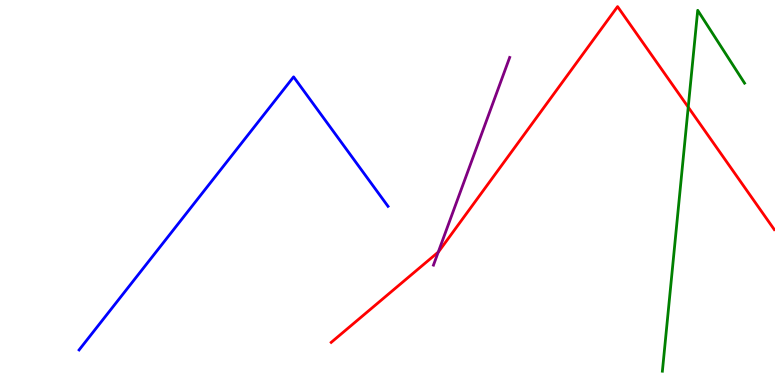[{'lines': ['blue', 'red'], 'intersections': []}, {'lines': ['green', 'red'], 'intersections': [{'x': 8.88, 'y': 7.22}]}, {'lines': ['purple', 'red'], 'intersections': [{'x': 5.65, 'y': 3.45}]}, {'lines': ['blue', 'green'], 'intersections': []}, {'lines': ['blue', 'purple'], 'intersections': []}, {'lines': ['green', 'purple'], 'intersections': []}]